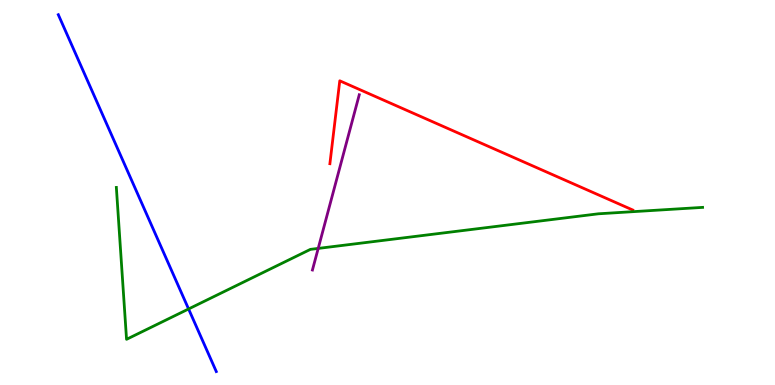[{'lines': ['blue', 'red'], 'intersections': []}, {'lines': ['green', 'red'], 'intersections': []}, {'lines': ['purple', 'red'], 'intersections': []}, {'lines': ['blue', 'green'], 'intersections': [{'x': 2.43, 'y': 1.97}]}, {'lines': ['blue', 'purple'], 'intersections': []}, {'lines': ['green', 'purple'], 'intersections': [{'x': 4.11, 'y': 3.55}]}]